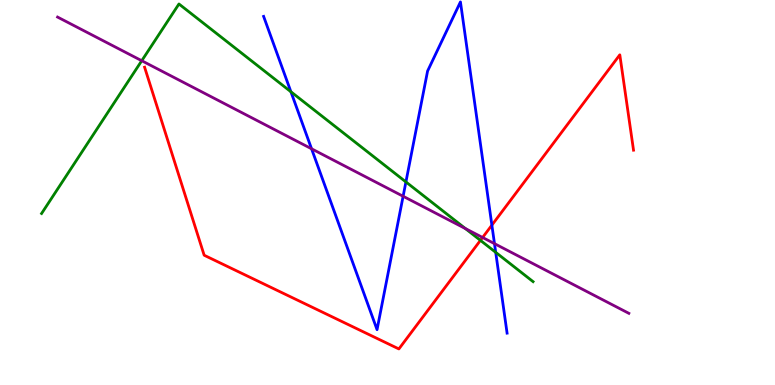[{'lines': ['blue', 'red'], 'intersections': [{'x': 6.35, 'y': 4.15}]}, {'lines': ['green', 'red'], 'intersections': [{'x': 6.2, 'y': 3.76}]}, {'lines': ['purple', 'red'], 'intersections': [{'x': 6.23, 'y': 3.83}]}, {'lines': ['blue', 'green'], 'intersections': [{'x': 3.75, 'y': 7.62}, {'x': 5.24, 'y': 5.27}, {'x': 6.4, 'y': 3.45}]}, {'lines': ['blue', 'purple'], 'intersections': [{'x': 4.02, 'y': 6.14}, {'x': 5.2, 'y': 4.9}, {'x': 6.38, 'y': 3.67}]}, {'lines': ['green', 'purple'], 'intersections': [{'x': 1.83, 'y': 8.42}, {'x': 6.0, 'y': 4.06}]}]